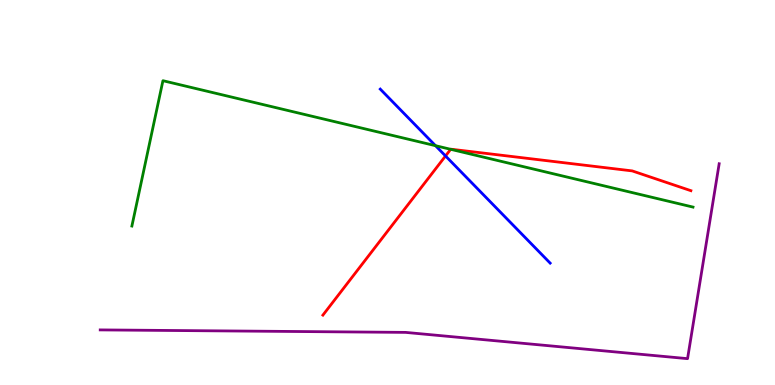[{'lines': ['blue', 'red'], 'intersections': [{'x': 5.75, 'y': 5.95}]}, {'lines': ['green', 'red'], 'intersections': [{'x': 5.81, 'y': 6.12}]}, {'lines': ['purple', 'red'], 'intersections': []}, {'lines': ['blue', 'green'], 'intersections': [{'x': 5.62, 'y': 6.22}]}, {'lines': ['blue', 'purple'], 'intersections': []}, {'lines': ['green', 'purple'], 'intersections': []}]